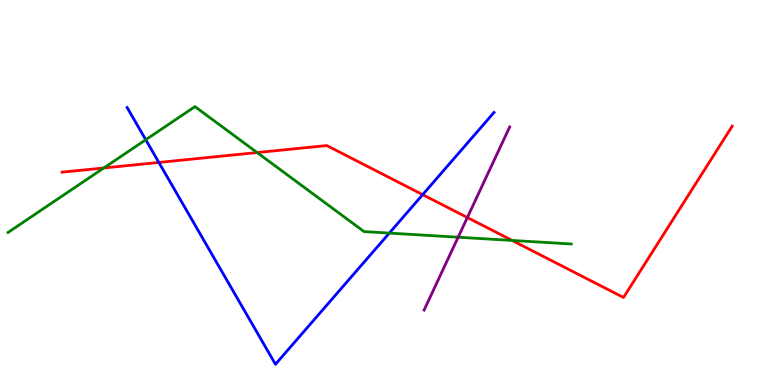[{'lines': ['blue', 'red'], 'intersections': [{'x': 2.05, 'y': 5.78}, {'x': 5.45, 'y': 4.94}]}, {'lines': ['green', 'red'], 'intersections': [{'x': 1.34, 'y': 5.64}, {'x': 3.32, 'y': 6.04}, {'x': 6.61, 'y': 3.75}]}, {'lines': ['purple', 'red'], 'intersections': [{'x': 6.03, 'y': 4.35}]}, {'lines': ['blue', 'green'], 'intersections': [{'x': 1.88, 'y': 6.37}, {'x': 5.02, 'y': 3.95}]}, {'lines': ['blue', 'purple'], 'intersections': []}, {'lines': ['green', 'purple'], 'intersections': [{'x': 5.91, 'y': 3.84}]}]